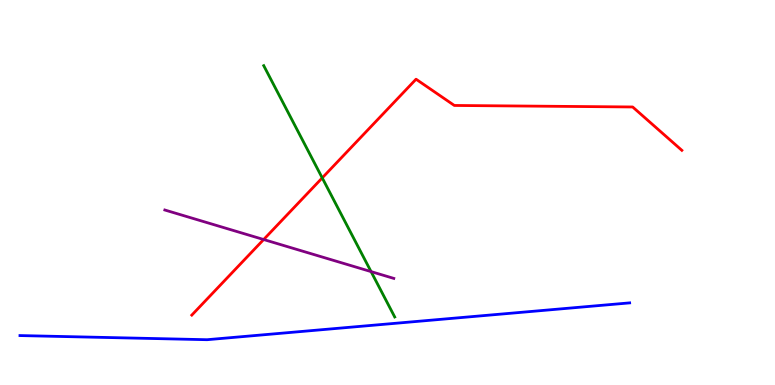[{'lines': ['blue', 'red'], 'intersections': []}, {'lines': ['green', 'red'], 'intersections': [{'x': 4.16, 'y': 5.38}]}, {'lines': ['purple', 'red'], 'intersections': [{'x': 3.4, 'y': 3.78}]}, {'lines': ['blue', 'green'], 'intersections': []}, {'lines': ['blue', 'purple'], 'intersections': []}, {'lines': ['green', 'purple'], 'intersections': [{'x': 4.79, 'y': 2.95}]}]